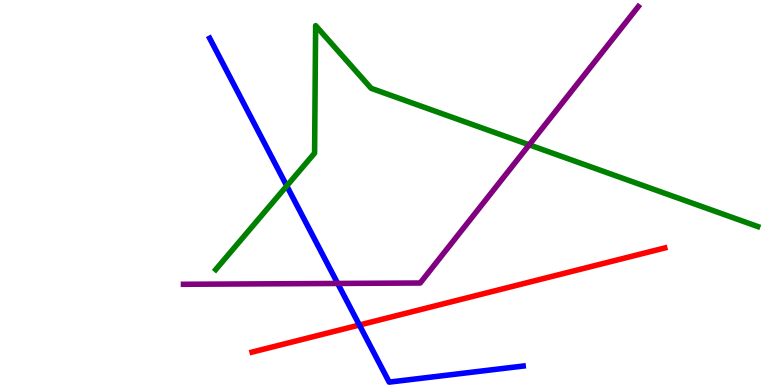[{'lines': ['blue', 'red'], 'intersections': [{'x': 4.64, 'y': 1.56}]}, {'lines': ['green', 'red'], 'intersections': []}, {'lines': ['purple', 'red'], 'intersections': []}, {'lines': ['blue', 'green'], 'intersections': [{'x': 3.7, 'y': 5.17}]}, {'lines': ['blue', 'purple'], 'intersections': [{'x': 4.36, 'y': 2.64}]}, {'lines': ['green', 'purple'], 'intersections': [{'x': 6.83, 'y': 6.24}]}]